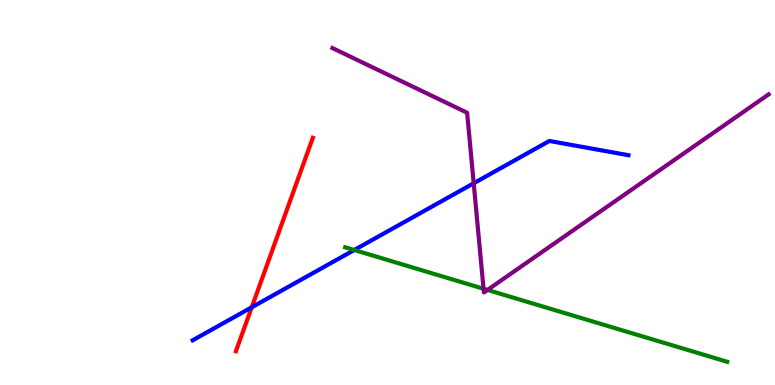[{'lines': ['blue', 'red'], 'intersections': [{'x': 3.25, 'y': 2.02}]}, {'lines': ['green', 'red'], 'intersections': []}, {'lines': ['purple', 'red'], 'intersections': []}, {'lines': ['blue', 'green'], 'intersections': [{'x': 4.57, 'y': 3.51}]}, {'lines': ['blue', 'purple'], 'intersections': [{'x': 6.11, 'y': 5.24}]}, {'lines': ['green', 'purple'], 'intersections': [{'x': 6.24, 'y': 2.5}, {'x': 6.29, 'y': 2.47}]}]